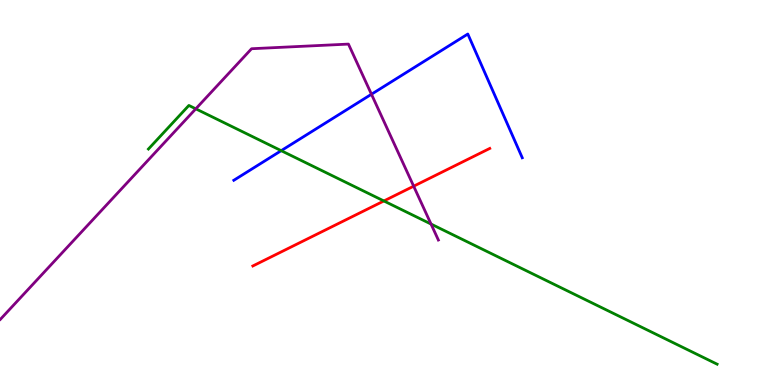[{'lines': ['blue', 'red'], 'intersections': []}, {'lines': ['green', 'red'], 'intersections': [{'x': 4.95, 'y': 4.78}]}, {'lines': ['purple', 'red'], 'intersections': [{'x': 5.34, 'y': 5.16}]}, {'lines': ['blue', 'green'], 'intersections': [{'x': 3.63, 'y': 6.09}]}, {'lines': ['blue', 'purple'], 'intersections': [{'x': 4.79, 'y': 7.55}]}, {'lines': ['green', 'purple'], 'intersections': [{'x': 2.53, 'y': 7.17}, {'x': 5.56, 'y': 4.18}]}]